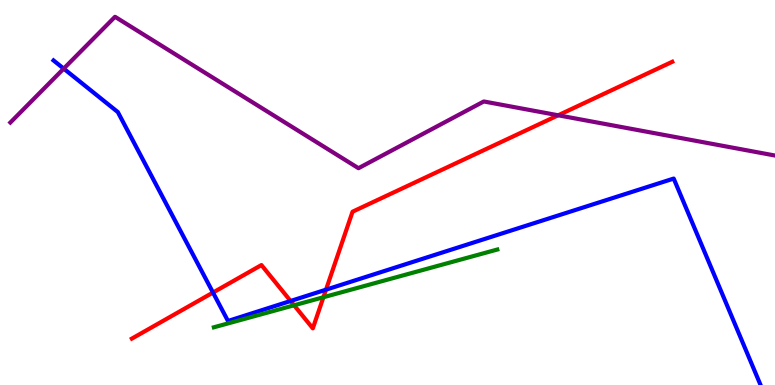[{'lines': ['blue', 'red'], 'intersections': [{'x': 2.75, 'y': 2.4}, {'x': 3.75, 'y': 2.18}, {'x': 4.21, 'y': 2.48}]}, {'lines': ['green', 'red'], 'intersections': [{'x': 3.79, 'y': 2.07}, {'x': 4.17, 'y': 2.28}]}, {'lines': ['purple', 'red'], 'intersections': [{'x': 7.2, 'y': 7.01}]}, {'lines': ['blue', 'green'], 'intersections': []}, {'lines': ['blue', 'purple'], 'intersections': [{'x': 0.822, 'y': 8.22}]}, {'lines': ['green', 'purple'], 'intersections': []}]